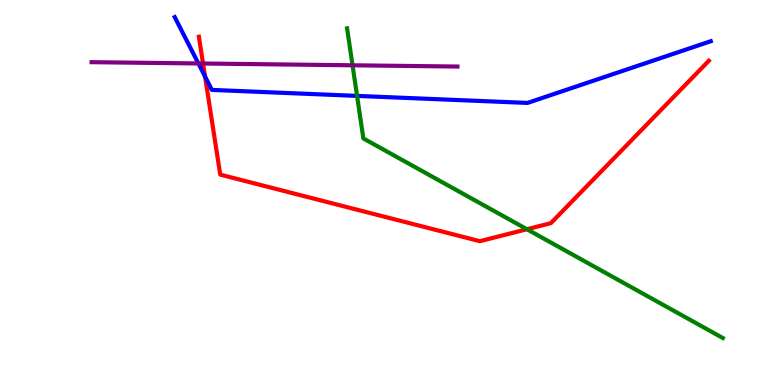[{'lines': ['blue', 'red'], 'intersections': [{'x': 2.65, 'y': 8.01}]}, {'lines': ['green', 'red'], 'intersections': [{'x': 6.8, 'y': 4.05}]}, {'lines': ['purple', 'red'], 'intersections': [{'x': 2.62, 'y': 8.35}]}, {'lines': ['blue', 'green'], 'intersections': [{'x': 4.61, 'y': 7.51}]}, {'lines': ['blue', 'purple'], 'intersections': [{'x': 2.56, 'y': 8.35}]}, {'lines': ['green', 'purple'], 'intersections': [{'x': 4.55, 'y': 8.3}]}]